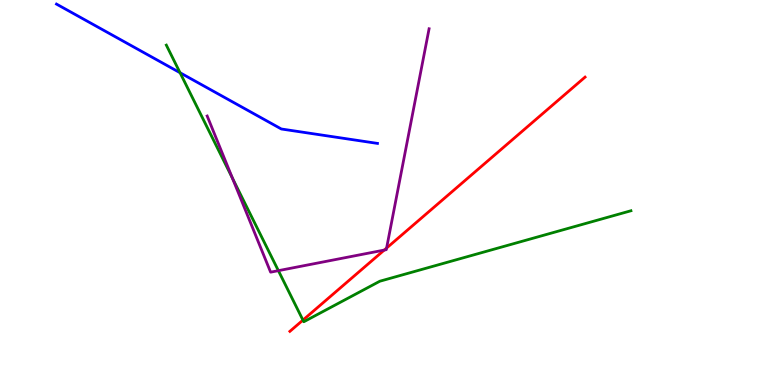[{'lines': ['blue', 'red'], 'intersections': []}, {'lines': ['green', 'red'], 'intersections': [{'x': 3.91, 'y': 1.69}]}, {'lines': ['purple', 'red'], 'intersections': [{'x': 4.96, 'y': 3.5}, {'x': 4.99, 'y': 3.56}]}, {'lines': ['blue', 'green'], 'intersections': [{'x': 2.32, 'y': 8.11}]}, {'lines': ['blue', 'purple'], 'intersections': []}, {'lines': ['green', 'purple'], 'intersections': [{'x': 3.0, 'y': 5.37}, {'x': 3.59, 'y': 2.97}]}]